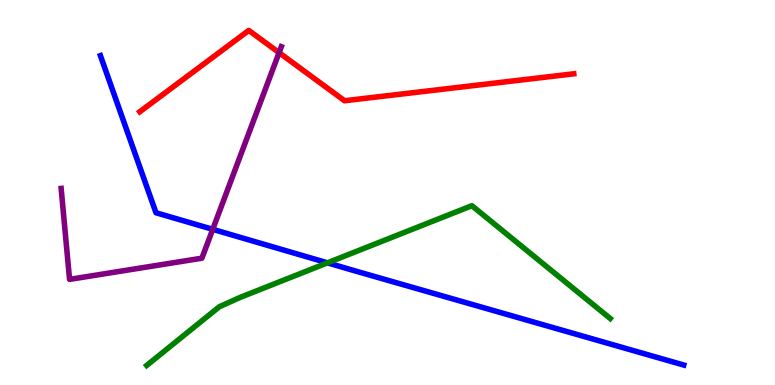[{'lines': ['blue', 'red'], 'intersections': []}, {'lines': ['green', 'red'], 'intersections': []}, {'lines': ['purple', 'red'], 'intersections': [{'x': 3.6, 'y': 8.63}]}, {'lines': ['blue', 'green'], 'intersections': [{'x': 4.23, 'y': 3.17}]}, {'lines': ['blue', 'purple'], 'intersections': [{'x': 2.75, 'y': 4.04}]}, {'lines': ['green', 'purple'], 'intersections': []}]